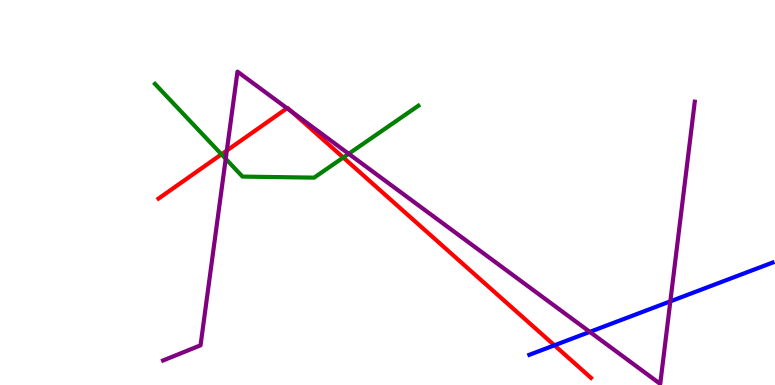[{'lines': ['blue', 'red'], 'intersections': [{'x': 7.15, 'y': 1.03}]}, {'lines': ['green', 'red'], 'intersections': [{'x': 2.86, 'y': 5.99}, {'x': 4.43, 'y': 5.91}]}, {'lines': ['purple', 'red'], 'intersections': [{'x': 2.93, 'y': 6.09}, {'x': 3.7, 'y': 7.19}, {'x': 3.77, 'y': 7.09}]}, {'lines': ['blue', 'green'], 'intersections': []}, {'lines': ['blue', 'purple'], 'intersections': [{'x': 7.61, 'y': 1.38}, {'x': 8.65, 'y': 2.17}]}, {'lines': ['green', 'purple'], 'intersections': [{'x': 2.91, 'y': 5.87}, {'x': 4.5, 'y': 6.01}]}]